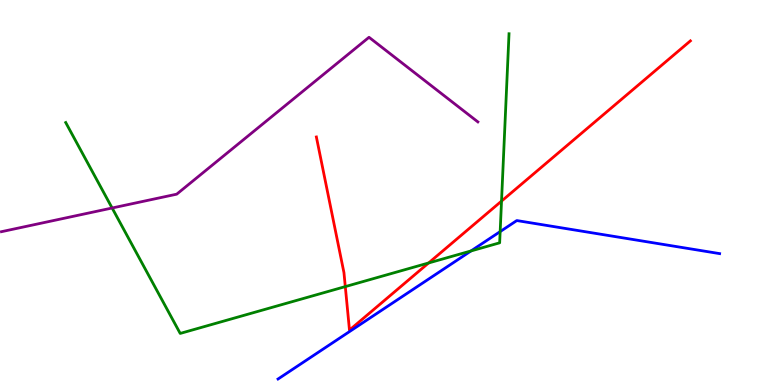[{'lines': ['blue', 'red'], 'intersections': []}, {'lines': ['green', 'red'], 'intersections': [{'x': 4.46, 'y': 2.56}, {'x': 5.53, 'y': 3.17}, {'x': 6.47, 'y': 4.78}]}, {'lines': ['purple', 'red'], 'intersections': []}, {'lines': ['blue', 'green'], 'intersections': [{'x': 6.08, 'y': 3.48}, {'x': 6.45, 'y': 3.98}]}, {'lines': ['blue', 'purple'], 'intersections': []}, {'lines': ['green', 'purple'], 'intersections': [{'x': 1.45, 'y': 4.6}]}]